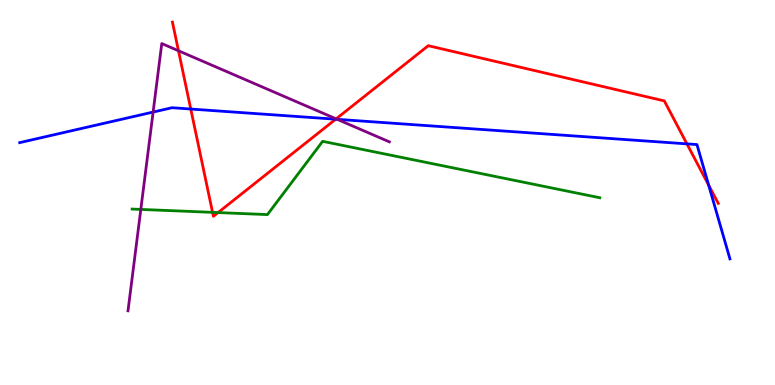[{'lines': ['blue', 'red'], 'intersections': [{'x': 2.46, 'y': 7.17}, {'x': 4.33, 'y': 6.9}, {'x': 8.86, 'y': 6.26}, {'x': 9.14, 'y': 5.19}]}, {'lines': ['green', 'red'], 'intersections': [{'x': 2.74, 'y': 4.48}, {'x': 2.81, 'y': 4.48}]}, {'lines': ['purple', 'red'], 'intersections': [{'x': 2.3, 'y': 8.68}, {'x': 4.34, 'y': 6.91}]}, {'lines': ['blue', 'green'], 'intersections': []}, {'lines': ['blue', 'purple'], 'intersections': [{'x': 1.98, 'y': 7.09}, {'x': 4.35, 'y': 6.9}]}, {'lines': ['green', 'purple'], 'intersections': [{'x': 1.82, 'y': 4.56}]}]